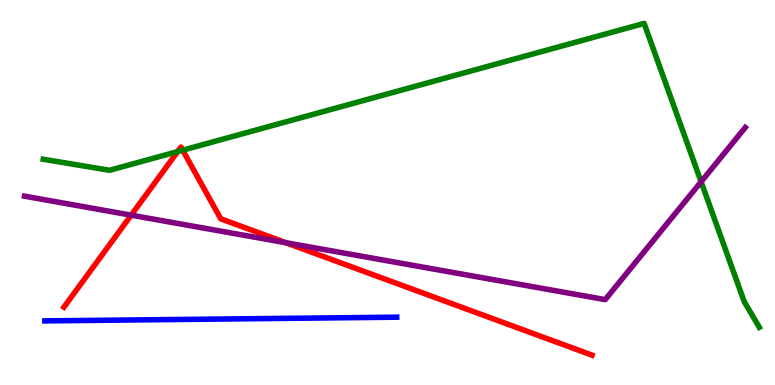[{'lines': ['blue', 'red'], 'intersections': []}, {'lines': ['green', 'red'], 'intersections': [{'x': 2.29, 'y': 6.06}, {'x': 2.36, 'y': 6.1}]}, {'lines': ['purple', 'red'], 'intersections': [{'x': 1.69, 'y': 4.41}, {'x': 3.69, 'y': 3.7}]}, {'lines': ['blue', 'green'], 'intersections': []}, {'lines': ['blue', 'purple'], 'intersections': []}, {'lines': ['green', 'purple'], 'intersections': [{'x': 9.05, 'y': 5.28}]}]